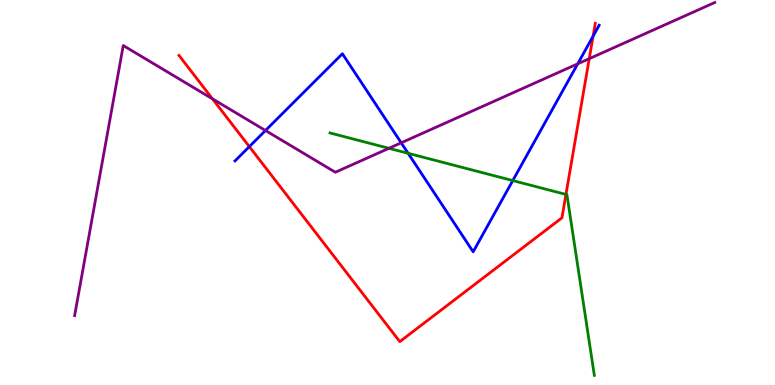[{'lines': ['blue', 'red'], 'intersections': [{'x': 3.22, 'y': 6.19}, {'x': 7.65, 'y': 9.06}]}, {'lines': ['green', 'red'], 'intersections': [{'x': 7.3, 'y': 4.95}]}, {'lines': ['purple', 'red'], 'intersections': [{'x': 2.74, 'y': 7.43}, {'x': 7.6, 'y': 8.48}]}, {'lines': ['blue', 'green'], 'intersections': [{'x': 5.27, 'y': 6.02}, {'x': 6.62, 'y': 5.31}]}, {'lines': ['blue', 'purple'], 'intersections': [{'x': 3.43, 'y': 6.61}, {'x': 5.18, 'y': 6.29}, {'x': 7.45, 'y': 8.34}]}, {'lines': ['green', 'purple'], 'intersections': [{'x': 5.02, 'y': 6.15}]}]